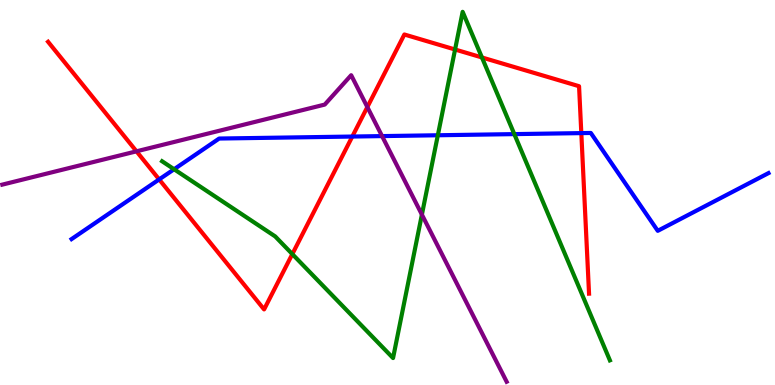[{'lines': ['blue', 'red'], 'intersections': [{'x': 2.05, 'y': 5.34}, {'x': 4.55, 'y': 6.45}, {'x': 7.5, 'y': 6.54}]}, {'lines': ['green', 'red'], 'intersections': [{'x': 3.77, 'y': 3.4}, {'x': 5.87, 'y': 8.71}, {'x': 6.22, 'y': 8.51}]}, {'lines': ['purple', 'red'], 'intersections': [{'x': 1.76, 'y': 6.07}, {'x': 4.74, 'y': 7.22}]}, {'lines': ['blue', 'green'], 'intersections': [{'x': 2.25, 'y': 5.6}, {'x': 5.65, 'y': 6.49}, {'x': 6.64, 'y': 6.52}]}, {'lines': ['blue', 'purple'], 'intersections': [{'x': 4.93, 'y': 6.47}]}, {'lines': ['green', 'purple'], 'intersections': [{'x': 5.44, 'y': 4.43}]}]